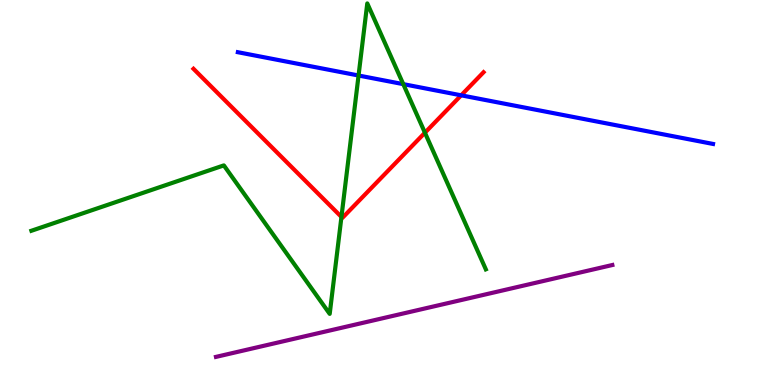[{'lines': ['blue', 'red'], 'intersections': [{'x': 5.95, 'y': 7.52}]}, {'lines': ['green', 'red'], 'intersections': [{'x': 4.41, 'y': 4.37}, {'x': 5.48, 'y': 6.55}]}, {'lines': ['purple', 'red'], 'intersections': []}, {'lines': ['blue', 'green'], 'intersections': [{'x': 4.63, 'y': 8.04}, {'x': 5.2, 'y': 7.81}]}, {'lines': ['blue', 'purple'], 'intersections': []}, {'lines': ['green', 'purple'], 'intersections': []}]